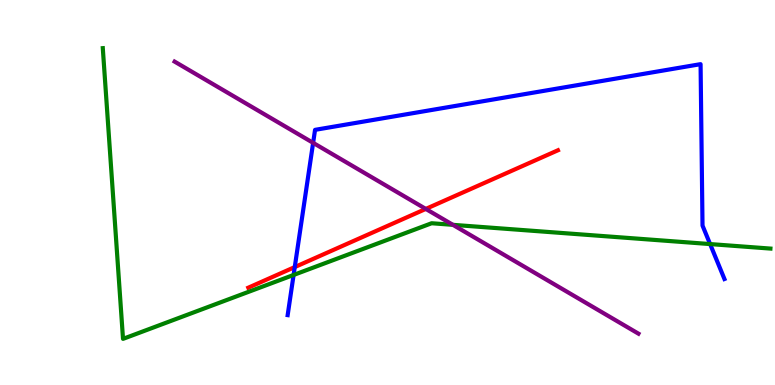[{'lines': ['blue', 'red'], 'intersections': [{'x': 3.8, 'y': 3.06}]}, {'lines': ['green', 'red'], 'intersections': []}, {'lines': ['purple', 'red'], 'intersections': [{'x': 5.49, 'y': 4.57}]}, {'lines': ['blue', 'green'], 'intersections': [{'x': 3.79, 'y': 2.86}, {'x': 9.16, 'y': 3.66}]}, {'lines': ['blue', 'purple'], 'intersections': [{'x': 4.04, 'y': 6.29}]}, {'lines': ['green', 'purple'], 'intersections': [{'x': 5.84, 'y': 4.16}]}]